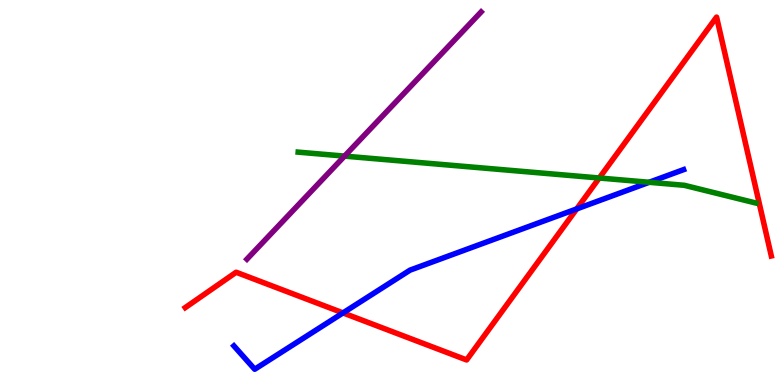[{'lines': ['blue', 'red'], 'intersections': [{'x': 4.43, 'y': 1.87}, {'x': 7.44, 'y': 4.57}]}, {'lines': ['green', 'red'], 'intersections': [{'x': 7.73, 'y': 5.38}]}, {'lines': ['purple', 'red'], 'intersections': []}, {'lines': ['blue', 'green'], 'intersections': [{'x': 8.38, 'y': 5.27}]}, {'lines': ['blue', 'purple'], 'intersections': []}, {'lines': ['green', 'purple'], 'intersections': [{'x': 4.45, 'y': 5.95}]}]